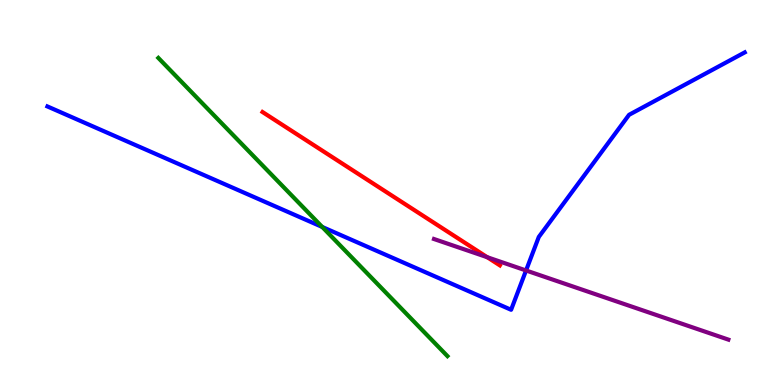[{'lines': ['blue', 'red'], 'intersections': []}, {'lines': ['green', 'red'], 'intersections': []}, {'lines': ['purple', 'red'], 'intersections': [{'x': 6.29, 'y': 3.32}]}, {'lines': ['blue', 'green'], 'intersections': [{'x': 4.16, 'y': 4.1}]}, {'lines': ['blue', 'purple'], 'intersections': [{'x': 6.79, 'y': 2.97}]}, {'lines': ['green', 'purple'], 'intersections': []}]